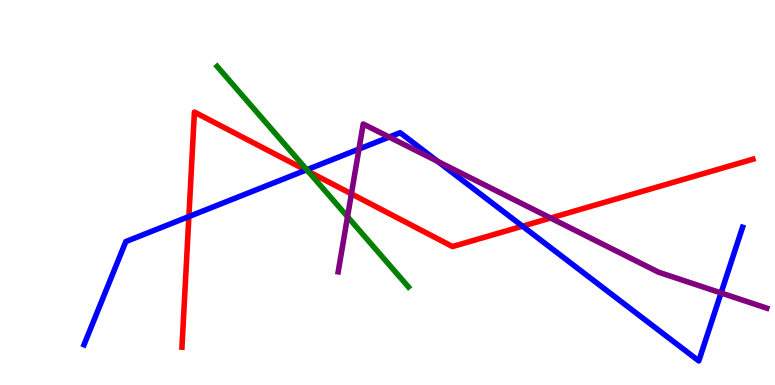[{'lines': ['blue', 'red'], 'intersections': [{'x': 2.44, 'y': 4.38}, {'x': 3.95, 'y': 5.58}, {'x': 6.74, 'y': 4.12}]}, {'lines': ['green', 'red'], 'intersections': [{'x': 3.98, 'y': 5.55}]}, {'lines': ['purple', 'red'], 'intersections': [{'x': 4.53, 'y': 4.96}, {'x': 7.1, 'y': 4.34}]}, {'lines': ['blue', 'green'], 'intersections': [{'x': 3.96, 'y': 5.59}]}, {'lines': ['blue', 'purple'], 'intersections': [{'x': 4.63, 'y': 6.13}, {'x': 5.02, 'y': 6.44}, {'x': 5.65, 'y': 5.81}, {'x': 9.3, 'y': 2.39}]}, {'lines': ['green', 'purple'], 'intersections': [{'x': 4.48, 'y': 4.37}]}]